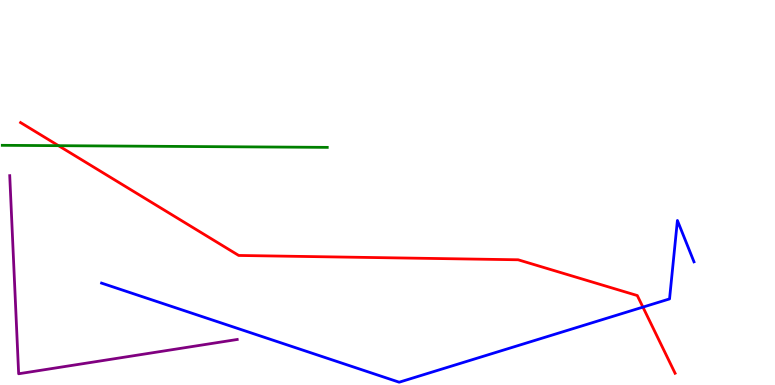[{'lines': ['blue', 'red'], 'intersections': [{'x': 8.3, 'y': 2.02}]}, {'lines': ['green', 'red'], 'intersections': [{'x': 0.755, 'y': 6.22}]}, {'lines': ['purple', 'red'], 'intersections': []}, {'lines': ['blue', 'green'], 'intersections': []}, {'lines': ['blue', 'purple'], 'intersections': []}, {'lines': ['green', 'purple'], 'intersections': []}]